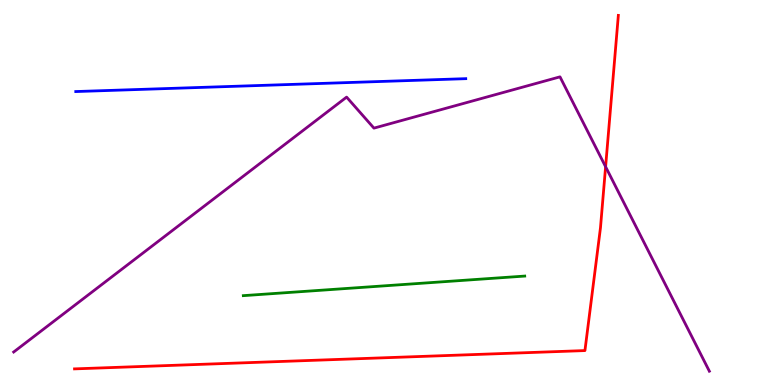[{'lines': ['blue', 'red'], 'intersections': []}, {'lines': ['green', 'red'], 'intersections': []}, {'lines': ['purple', 'red'], 'intersections': [{'x': 7.81, 'y': 5.67}]}, {'lines': ['blue', 'green'], 'intersections': []}, {'lines': ['blue', 'purple'], 'intersections': []}, {'lines': ['green', 'purple'], 'intersections': []}]